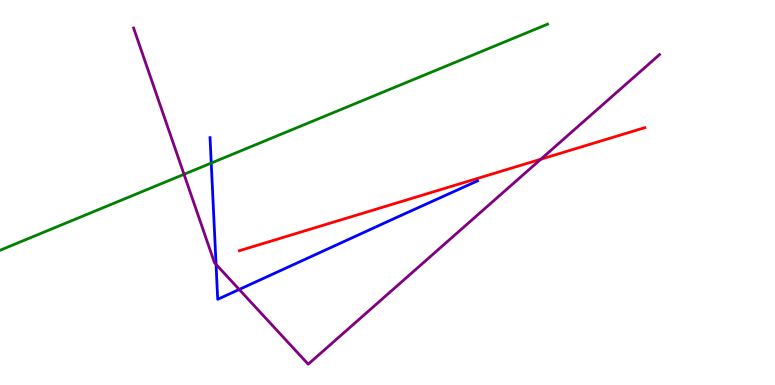[{'lines': ['blue', 'red'], 'intersections': []}, {'lines': ['green', 'red'], 'intersections': []}, {'lines': ['purple', 'red'], 'intersections': [{'x': 6.98, 'y': 5.86}]}, {'lines': ['blue', 'green'], 'intersections': [{'x': 2.73, 'y': 5.76}]}, {'lines': ['blue', 'purple'], 'intersections': [{'x': 2.79, 'y': 3.13}, {'x': 3.09, 'y': 2.48}]}, {'lines': ['green', 'purple'], 'intersections': [{'x': 2.37, 'y': 5.47}]}]